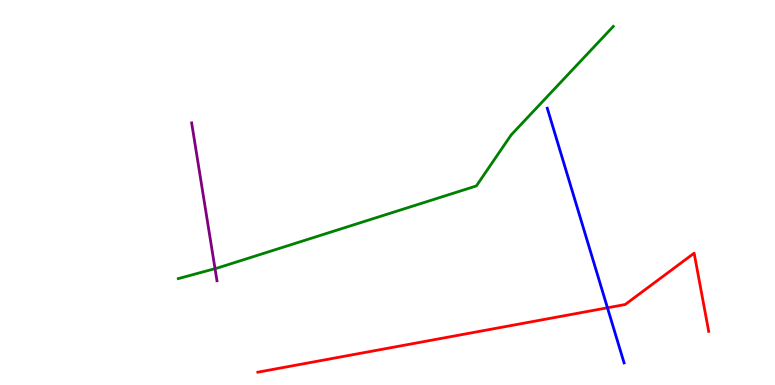[{'lines': ['blue', 'red'], 'intersections': [{'x': 7.84, 'y': 2.01}]}, {'lines': ['green', 'red'], 'intersections': []}, {'lines': ['purple', 'red'], 'intersections': []}, {'lines': ['blue', 'green'], 'intersections': []}, {'lines': ['blue', 'purple'], 'intersections': []}, {'lines': ['green', 'purple'], 'intersections': [{'x': 2.77, 'y': 3.02}]}]